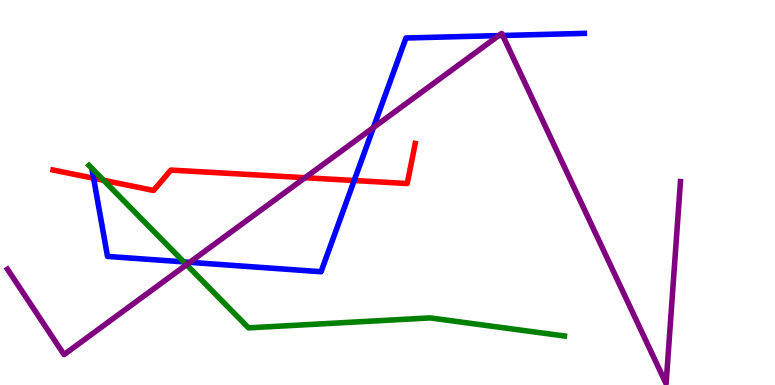[{'lines': ['blue', 'red'], 'intersections': [{'x': 1.21, 'y': 5.37}, {'x': 4.57, 'y': 5.31}]}, {'lines': ['green', 'red'], 'intersections': [{'x': 1.34, 'y': 5.32}]}, {'lines': ['purple', 'red'], 'intersections': [{'x': 3.94, 'y': 5.38}]}, {'lines': ['blue', 'green'], 'intersections': [{'x': 2.37, 'y': 3.2}]}, {'lines': ['blue', 'purple'], 'intersections': [{'x': 2.45, 'y': 3.19}, {'x': 4.82, 'y': 6.69}, {'x': 6.43, 'y': 9.08}, {'x': 6.49, 'y': 9.08}]}, {'lines': ['green', 'purple'], 'intersections': [{'x': 2.41, 'y': 3.12}]}]